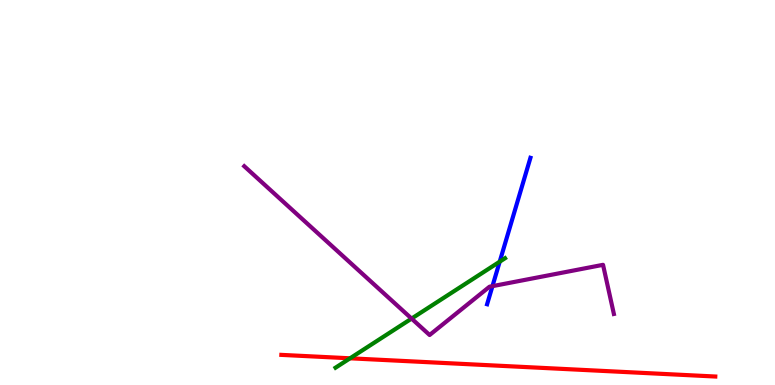[{'lines': ['blue', 'red'], 'intersections': []}, {'lines': ['green', 'red'], 'intersections': [{'x': 4.52, 'y': 0.693}]}, {'lines': ['purple', 'red'], 'intersections': []}, {'lines': ['blue', 'green'], 'intersections': [{'x': 6.45, 'y': 3.2}]}, {'lines': ['blue', 'purple'], 'intersections': [{'x': 6.35, 'y': 2.57}]}, {'lines': ['green', 'purple'], 'intersections': [{'x': 5.31, 'y': 1.73}]}]